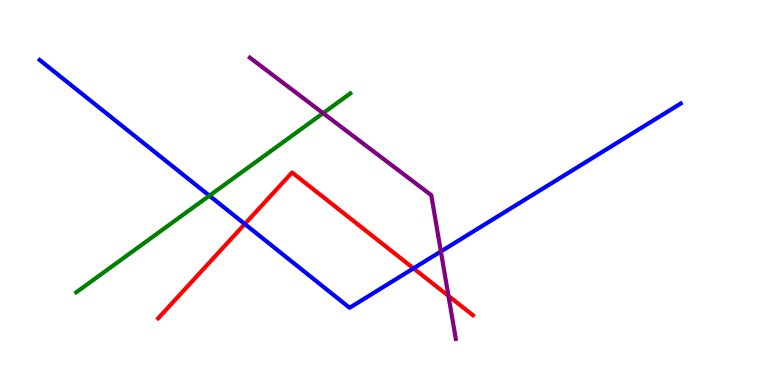[{'lines': ['blue', 'red'], 'intersections': [{'x': 3.16, 'y': 4.18}, {'x': 5.34, 'y': 3.03}]}, {'lines': ['green', 'red'], 'intersections': []}, {'lines': ['purple', 'red'], 'intersections': [{'x': 5.79, 'y': 2.31}]}, {'lines': ['blue', 'green'], 'intersections': [{'x': 2.7, 'y': 4.92}]}, {'lines': ['blue', 'purple'], 'intersections': [{'x': 5.69, 'y': 3.47}]}, {'lines': ['green', 'purple'], 'intersections': [{'x': 4.17, 'y': 7.06}]}]